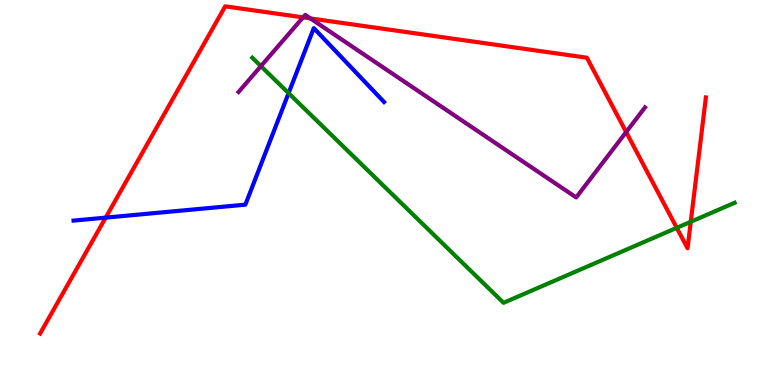[{'lines': ['blue', 'red'], 'intersections': [{'x': 1.36, 'y': 4.35}]}, {'lines': ['green', 'red'], 'intersections': [{'x': 8.73, 'y': 4.08}, {'x': 8.91, 'y': 4.24}]}, {'lines': ['purple', 'red'], 'intersections': [{'x': 3.91, 'y': 9.55}, {'x': 4.01, 'y': 9.52}, {'x': 8.08, 'y': 6.57}]}, {'lines': ['blue', 'green'], 'intersections': [{'x': 3.72, 'y': 7.58}]}, {'lines': ['blue', 'purple'], 'intersections': []}, {'lines': ['green', 'purple'], 'intersections': [{'x': 3.37, 'y': 8.28}]}]